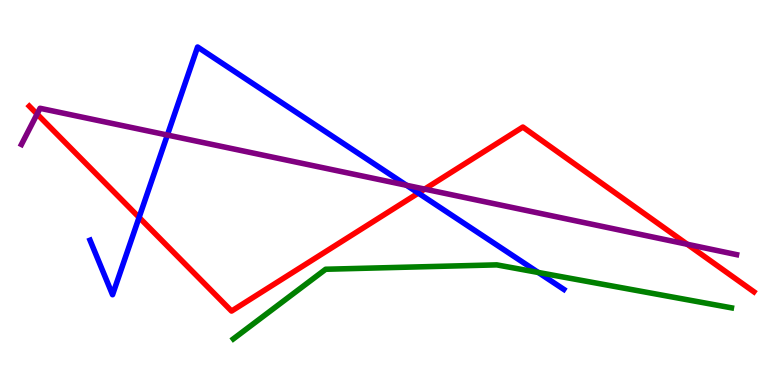[{'lines': ['blue', 'red'], 'intersections': [{'x': 1.79, 'y': 4.35}, {'x': 5.4, 'y': 4.98}]}, {'lines': ['green', 'red'], 'intersections': []}, {'lines': ['purple', 'red'], 'intersections': [{'x': 0.479, 'y': 7.04}, {'x': 5.48, 'y': 5.09}, {'x': 8.87, 'y': 3.66}]}, {'lines': ['blue', 'green'], 'intersections': [{'x': 6.95, 'y': 2.92}]}, {'lines': ['blue', 'purple'], 'intersections': [{'x': 2.16, 'y': 6.49}, {'x': 5.25, 'y': 5.19}]}, {'lines': ['green', 'purple'], 'intersections': []}]